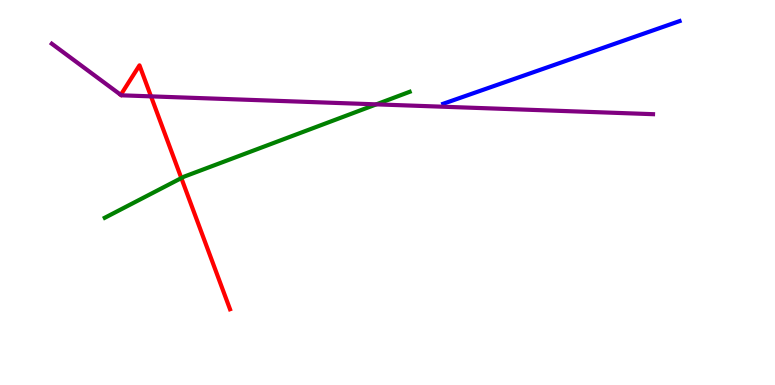[{'lines': ['blue', 'red'], 'intersections': []}, {'lines': ['green', 'red'], 'intersections': [{'x': 2.34, 'y': 5.37}]}, {'lines': ['purple', 'red'], 'intersections': [{'x': 1.95, 'y': 7.5}]}, {'lines': ['blue', 'green'], 'intersections': []}, {'lines': ['blue', 'purple'], 'intersections': []}, {'lines': ['green', 'purple'], 'intersections': [{'x': 4.86, 'y': 7.29}]}]